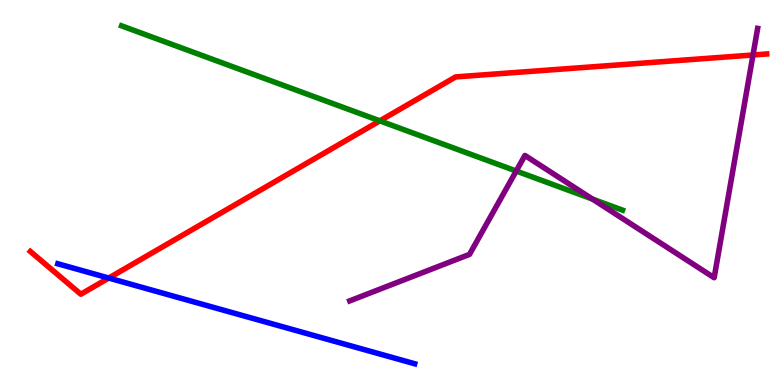[{'lines': ['blue', 'red'], 'intersections': [{'x': 1.4, 'y': 2.78}]}, {'lines': ['green', 'red'], 'intersections': [{'x': 4.9, 'y': 6.86}]}, {'lines': ['purple', 'red'], 'intersections': [{'x': 9.72, 'y': 8.57}]}, {'lines': ['blue', 'green'], 'intersections': []}, {'lines': ['blue', 'purple'], 'intersections': []}, {'lines': ['green', 'purple'], 'intersections': [{'x': 6.66, 'y': 5.56}, {'x': 7.64, 'y': 4.83}]}]